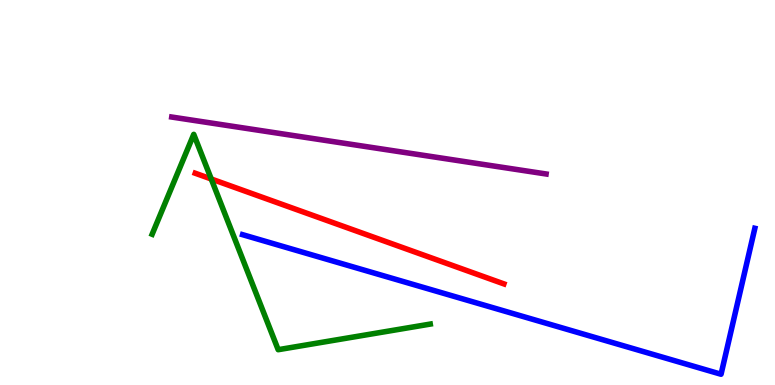[{'lines': ['blue', 'red'], 'intersections': []}, {'lines': ['green', 'red'], 'intersections': [{'x': 2.73, 'y': 5.35}]}, {'lines': ['purple', 'red'], 'intersections': []}, {'lines': ['blue', 'green'], 'intersections': []}, {'lines': ['blue', 'purple'], 'intersections': []}, {'lines': ['green', 'purple'], 'intersections': []}]